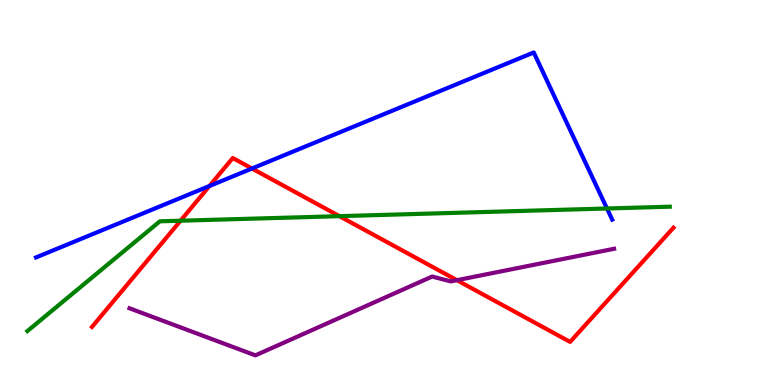[{'lines': ['blue', 'red'], 'intersections': [{'x': 2.7, 'y': 5.17}, {'x': 3.25, 'y': 5.62}]}, {'lines': ['green', 'red'], 'intersections': [{'x': 2.33, 'y': 4.27}, {'x': 4.38, 'y': 4.39}]}, {'lines': ['purple', 'red'], 'intersections': [{'x': 5.9, 'y': 2.72}]}, {'lines': ['blue', 'green'], 'intersections': [{'x': 7.83, 'y': 4.58}]}, {'lines': ['blue', 'purple'], 'intersections': []}, {'lines': ['green', 'purple'], 'intersections': []}]